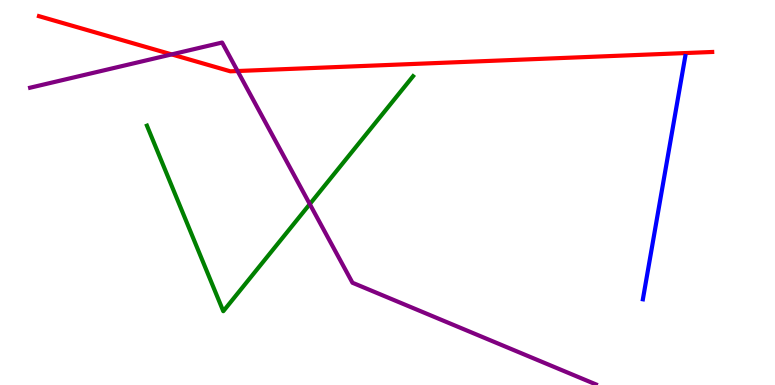[{'lines': ['blue', 'red'], 'intersections': []}, {'lines': ['green', 'red'], 'intersections': []}, {'lines': ['purple', 'red'], 'intersections': [{'x': 2.22, 'y': 8.59}, {'x': 3.07, 'y': 8.16}]}, {'lines': ['blue', 'green'], 'intersections': []}, {'lines': ['blue', 'purple'], 'intersections': []}, {'lines': ['green', 'purple'], 'intersections': [{'x': 4.0, 'y': 4.7}]}]